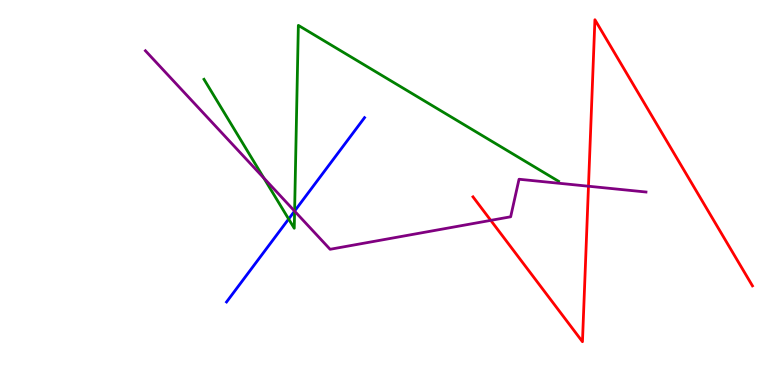[{'lines': ['blue', 'red'], 'intersections': []}, {'lines': ['green', 'red'], 'intersections': []}, {'lines': ['purple', 'red'], 'intersections': [{'x': 6.33, 'y': 4.28}, {'x': 7.59, 'y': 5.16}]}, {'lines': ['blue', 'green'], 'intersections': [{'x': 3.72, 'y': 4.31}, {'x': 3.8, 'y': 4.52}]}, {'lines': ['blue', 'purple'], 'intersections': [{'x': 3.8, 'y': 4.52}]}, {'lines': ['green', 'purple'], 'intersections': [{'x': 3.4, 'y': 5.38}, {'x': 3.8, 'y': 4.52}]}]